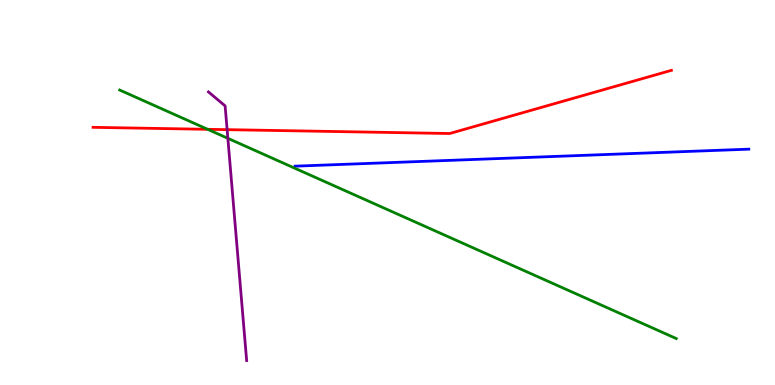[{'lines': ['blue', 'red'], 'intersections': []}, {'lines': ['green', 'red'], 'intersections': [{'x': 2.68, 'y': 6.64}]}, {'lines': ['purple', 'red'], 'intersections': [{'x': 2.93, 'y': 6.63}]}, {'lines': ['blue', 'green'], 'intersections': []}, {'lines': ['blue', 'purple'], 'intersections': []}, {'lines': ['green', 'purple'], 'intersections': [{'x': 2.94, 'y': 6.41}]}]